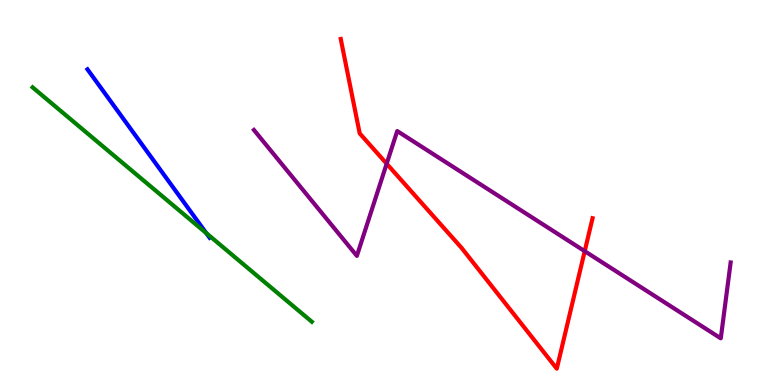[{'lines': ['blue', 'red'], 'intersections': []}, {'lines': ['green', 'red'], 'intersections': []}, {'lines': ['purple', 'red'], 'intersections': [{'x': 4.99, 'y': 5.75}, {'x': 7.54, 'y': 3.48}]}, {'lines': ['blue', 'green'], 'intersections': [{'x': 2.66, 'y': 3.94}]}, {'lines': ['blue', 'purple'], 'intersections': []}, {'lines': ['green', 'purple'], 'intersections': []}]